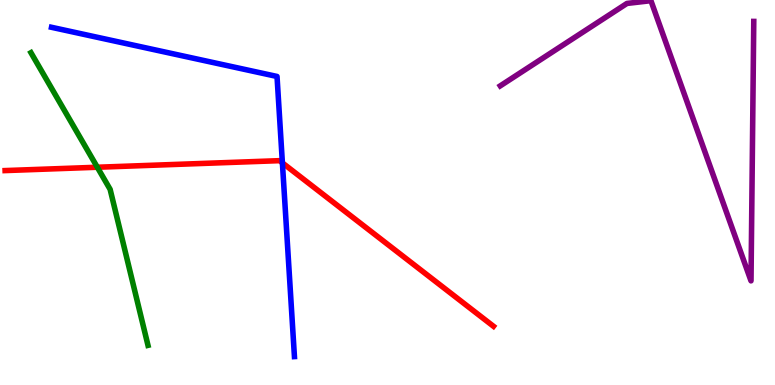[{'lines': ['blue', 'red'], 'intersections': [{'x': 3.64, 'y': 5.77}]}, {'lines': ['green', 'red'], 'intersections': [{'x': 1.26, 'y': 5.66}]}, {'lines': ['purple', 'red'], 'intersections': []}, {'lines': ['blue', 'green'], 'intersections': []}, {'lines': ['blue', 'purple'], 'intersections': []}, {'lines': ['green', 'purple'], 'intersections': []}]